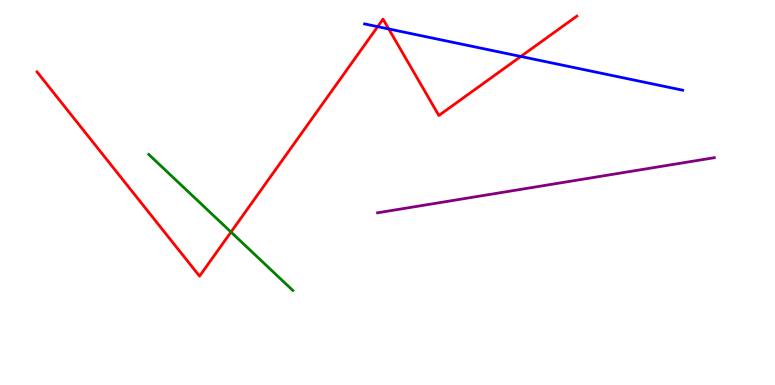[{'lines': ['blue', 'red'], 'intersections': [{'x': 4.87, 'y': 9.31}, {'x': 5.02, 'y': 9.25}, {'x': 6.72, 'y': 8.53}]}, {'lines': ['green', 'red'], 'intersections': [{'x': 2.98, 'y': 3.97}]}, {'lines': ['purple', 'red'], 'intersections': []}, {'lines': ['blue', 'green'], 'intersections': []}, {'lines': ['blue', 'purple'], 'intersections': []}, {'lines': ['green', 'purple'], 'intersections': []}]